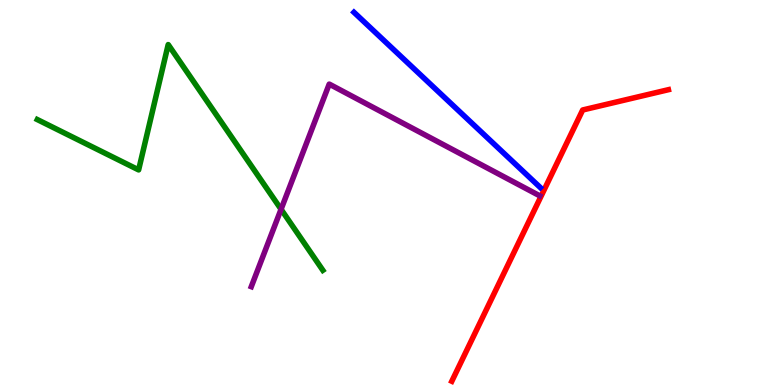[{'lines': ['blue', 'red'], 'intersections': []}, {'lines': ['green', 'red'], 'intersections': []}, {'lines': ['purple', 'red'], 'intersections': []}, {'lines': ['blue', 'green'], 'intersections': []}, {'lines': ['blue', 'purple'], 'intersections': []}, {'lines': ['green', 'purple'], 'intersections': [{'x': 3.63, 'y': 4.56}]}]